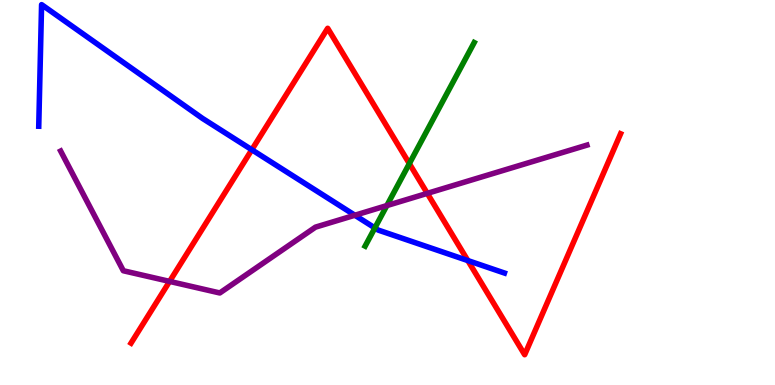[{'lines': ['blue', 'red'], 'intersections': [{'x': 3.25, 'y': 6.11}, {'x': 6.04, 'y': 3.23}]}, {'lines': ['green', 'red'], 'intersections': [{'x': 5.28, 'y': 5.75}]}, {'lines': ['purple', 'red'], 'intersections': [{'x': 2.19, 'y': 2.69}, {'x': 5.51, 'y': 4.98}]}, {'lines': ['blue', 'green'], 'intersections': [{'x': 4.84, 'y': 4.08}]}, {'lines': ['blue', 'purple'], 'intersections': [{'x': 4.58, 'y': 4.41}]}, {'lines': ['green', 'purple'], 'intersections': [{'x': 4.99, 'y': 4.66}]}]